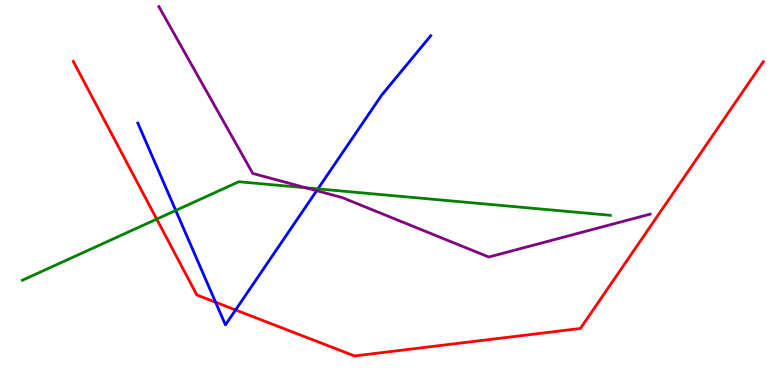[{'lines': ['blue', 'red'], 'intersections': [{'x': 2.78, 'y': 2.15}, {'x': 3.04, 'y': 1.95}]}, {'lines': ['green', 'red'], 'intersections': [{'x': 2.02, 'y': 4.31}]}, {'lines': ['purple', 'red'], 'intersections': []}, {'lines': ['blue', 'green'], 'intersections': [{'x': 2.27, 'y': 4.53}, {'x': 4.1, 'y': 5.09}]}, {'lines': ['blue', 'purple'], 'intersections': [{'x': 4.09, 'y': 5.05}]}, {'lines': ['green', 'purple'], 'intersections': [{'x': 3.95, 'y': 5.12}]}]